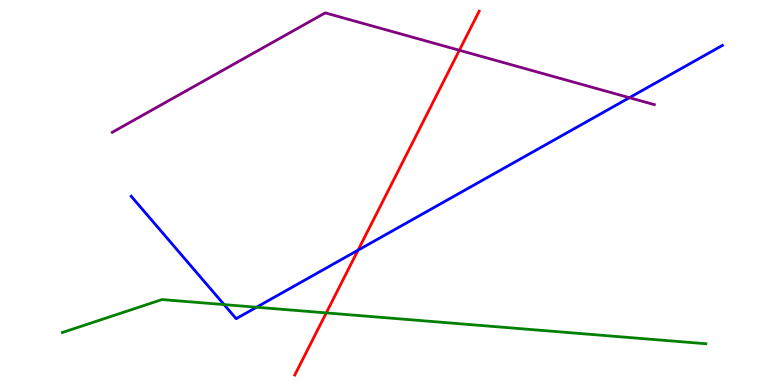[{'lines': ['blue', 'red'], 'intersections': [{'x': 4.62, 'y': 3.5}]}, {'lines': ['green', 'red'], 'intersections': [{'x': 4.21, 'y': 1.87}]}, {'lines': ['purple', 'red'], 'intersections': [{'x': 5.93, 'y': 8.69}]}, {'lines': ['blue', 'green'], 'intersections': [{'x': 2.89, 'y': 2.09}, {'x': 3.31, 'y': 2.02}]}, {'lines': ['blue', 'purple'], 'intersections': [{'x': 8.12, 'y': 7.46}]}, {'lines': ['green', 'purple'], 'intersections': []}]